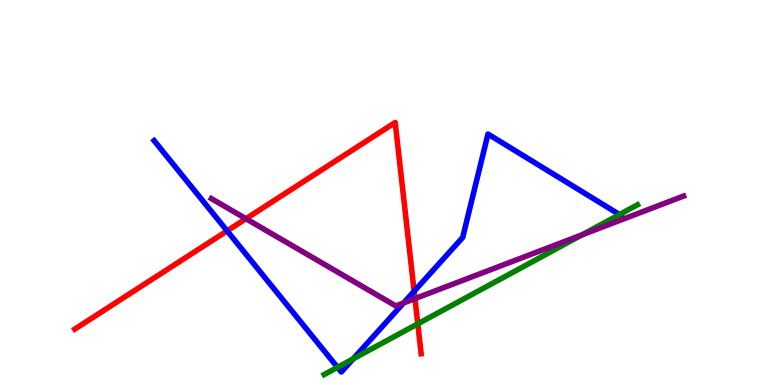[{'lines': ['blue', 'red'], 'intersections': [{'x': 2.93, 'y': 4.0}, {'x': 5.34, 'y': 2.43}]}, {'lines': ['green', 'red'], 'intersections': [{'x': 5.39, 'y': 1.59}]}, {'lines': ['purple', 'red'], 'intersections': [{'x': 3.17, 'y': 4.32}, {'x': 5.35, 'y': 2.24}]}, {'lines': ['blue', 'green'], 'intersections': [{'x': 4.35, 'y': 0.459}, {'x': 4.56, 'y': 0.679}, {'x': 7.99, 'y': 4.43}]}, {'lines': ['blue', 'purple'], 'intersections': [{'x': 5.21, 'y': 2.13}]}, {'lines': ['green', 'purple'], 'intersections': [{'x': 7.51, 'y': 3.9}]}]